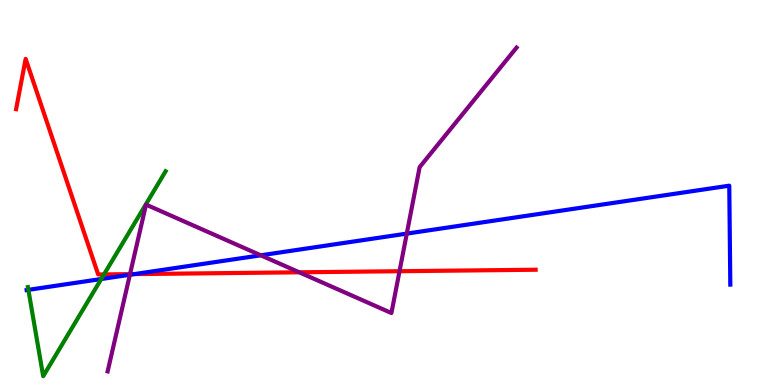[{'lines': ['blue', 'red'], 'intersections': [{'x': 1.73, 'y': 2.88}]}, {'lines': ['green', 'red'], 'intersections': [{'x': 1.34, 'y': 2.87}]}, {'lines': ['purple', 'red'], 'intersections': [{'x': 1.68, 'y': 2.88}, {'x': 3.86, 'y': 2.93}, {'x': 5.16, 'y': 2.96}]}, {'lines': ['blue', 'green'], 'intersections': [{'x': 0.366, 'y': 2.47}, {'x': 1.31, 'y': 2.75}]}, {'lines': ['blue', 'purple'], 'intersections': [{'x': 1.68, 'y': 2.86}, {'x': 3.37, 'y': 3.37}, {'x': 5.25, 'y': 3.93}]}, {'lines': ['green', 'purple'], 'intersections': []}]